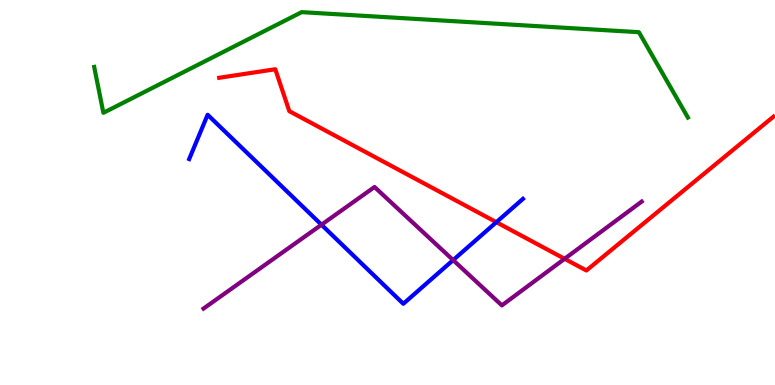[{'lines': ['blue', 'red'], 'intersections': [{'x': 6.4, 'y': 4.23}]}, {'lines': ['green', 'red'], 'intersections': []}, {'lines': ['purple', 'red'], 'intersections': [{'x': 7.29, 'y': 3.28}]}, {'lines': ['blue', 'green'], 'intersections': []}, {'lines': ['blue', 'purple'], 'intersections': [{'x': 4.15, 'y': 4.16}, {'x': 5.85, 'y': 3.24}]}, {'lines': ['green', 'purple'], 'intersections': []}]